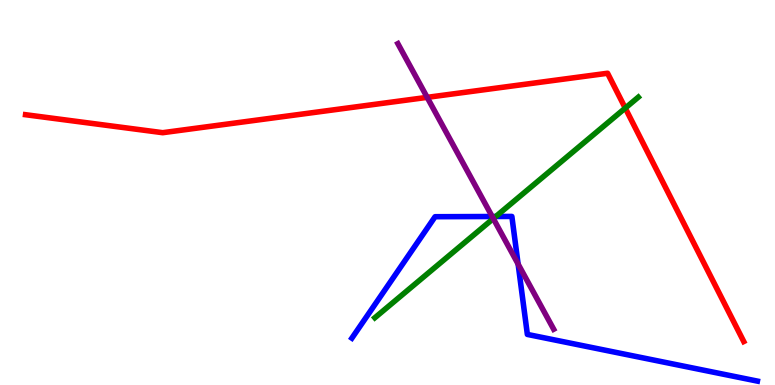[{'lines': ['blue', 'red'], 'intersections': []}, {'lines': ['green', 'red'], 'intersections': [{'x': 8.07, 'y': 7.19}]}, {'lines': ['purple', 'red'], 'intersections': [{'x': 5.51, 'y': 7.47}]}, {'lines': ['blue', 'green'], 'intersections': [{'x': 6.4, 'y': 4.38}]}, {'lines': ['blue', 'purple'], 'intersections': [{'x': 6.35, 'y': 4.38}, {'x': 6.69, 'y': 3.14}]}, {'lines': ['green', 'purple'], 'intersections': [{'x': 6.37, 'y': 4.32}]}]